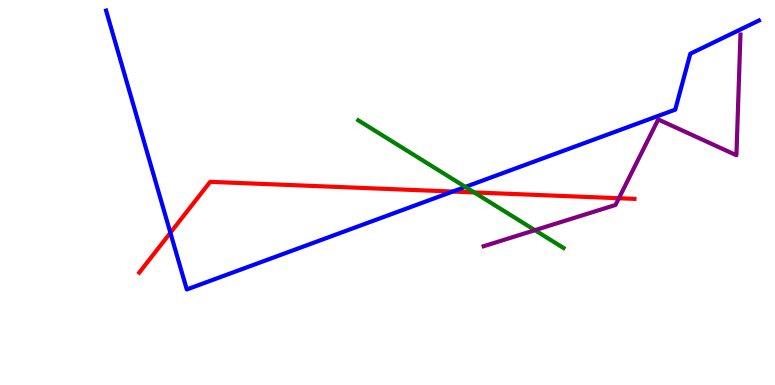[{'lines': ['blue', 'red'], 'intersections': [{'x': 2.2, 'y': 3.95}, {'x': 5.84, 'y': 5.02}]}, {'lines': ['green', 'red'], 'intersections': [{'x': 6.12, 'y': 5.0}]}, {'lines': ['purple', 'red'], 'intersections': [{'x': 7.99, 'y': 4.85}]}, {'lines': ['blue', 'green'], 'intersections': [{'x': 6.0, 'y': 5.15}]}, {'lines': ['blue', 'purple'], 'intersections': []}, {'lines': ['green', 'purple'], 'intersections': [{'x': 6.9, 'y': 4.02}]}]